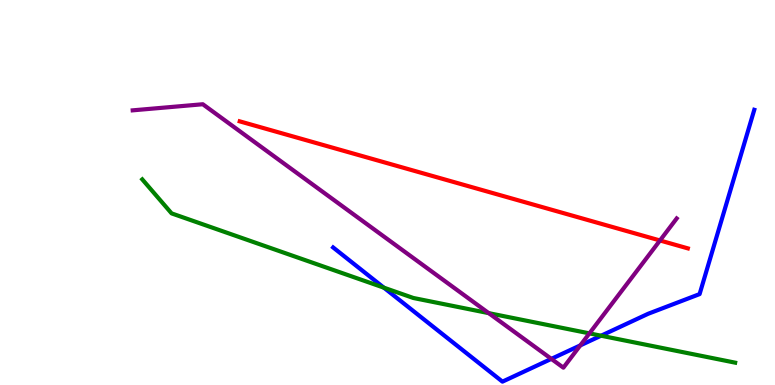[{'lines': ['blue', 'red'], 'intersections': []}, {'lines': ['green', 'red'], 'intersections': []}, {'lines': ['purple', 'red'], 'intersections': [{'x': 8.52, 'y': 3.75}]}, {'lines': ['blue', 'green'], 'intersections': [{'x': 4.95, 'y': 2.53}, {'x': 7.76, 'y': 1.28}]}, {'lines': ['blue', 'purple'], 'intersections': [{'x': 7.11, 'y': 0.679}, {'x': 7.49, 'y': 1.03}]}, {'lines': ['green', 'purple'], 'intersections': [{'x': 6.31, 'y': 1.87}, {'x': 7.61, 'y': 1.34}]}]